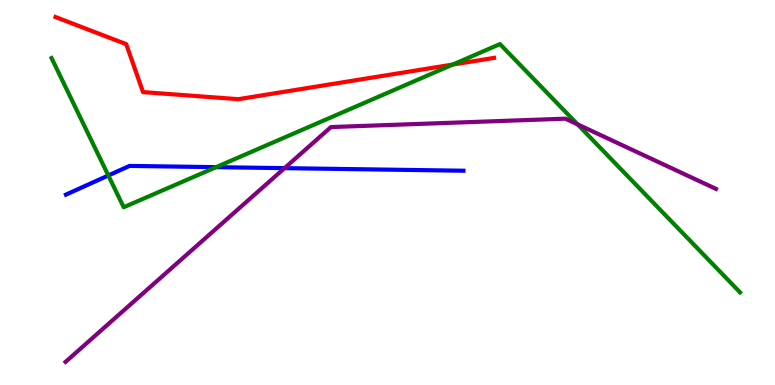[{'lines': ['blue', 'red'], 'intersections': []}, {'lines': ['green', 'red'], 'intersections': [{'x': 5.84, 'y': 8.32}]}, {'lines': ['purple', 'red'], 'intersections': []}, {'lines': ['blue', 'green'], 'intersections': [{'x': 1.4, 'y': 5.44}, {'x': 2.79, 'y': 5.66}]}, {'lines': ['blue', 'purple'], 'intersections': [{'x': 3.67, 'y': 5.63}]}, {'lines': ['green', 'purple'], 'intersections': [{'x': 7.45, 'y': 6.77}]}]